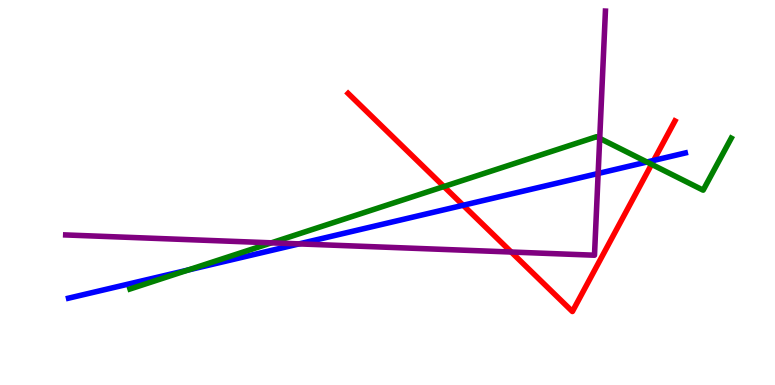[{'lines': ['blue', 'red'], 'intersections': [{'x': 5.98, 'y': 4.67}, {'x': 8.43, 'y': 5.83}]}, {'lines': ['green', 'red'], 'intersections': [{'x': 5.73, 'y': 5.15}, {'x': 8.41, 'y': 5.73}]}, {'lines': ['purple', 'red'], 'intersections': [{'x': 6.6, 'y': 3.45}]}, {'lines': ['blue', 'green'], 'intersections': [{'x': 2.43, 'y': 2.99}, {'x': 8.35, 'y': 5.79}]}, {'lines': ['blue', 'purple'], 'intersections': [{'x': 3.86, 'y': 3.67}, {'x': 7.72, 'y': 5.49}]}, {'lines': ['green', 'purple'], 'intersections': [{'x': 3.5, 'y': 3.69}, {'x': 7.74, 'y': 6.41}]}]